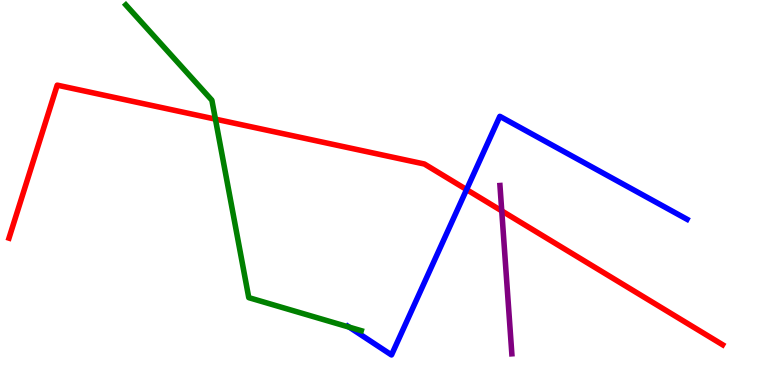[{'lines': ['blue', 'red'], 'intersections': [{'x': 6.02, 'y': 5.08}]}, {'lines': ['green', 'red'], 'intersections': [{'x': 2.78, 'y': 6.91}]}, {'lines': ['purple', 'red'], 'intersections': [{'x': 6.47, 'y': 4.52}]}, {'lines': ['blue', 'green'], 'intersections': [{'x': 4.51, 'y': 1.5}]}, {'lines': ['blue', 'purple'], 'intersections': []}, {'lines': ['green', 'purple'], 'intersections': []}]